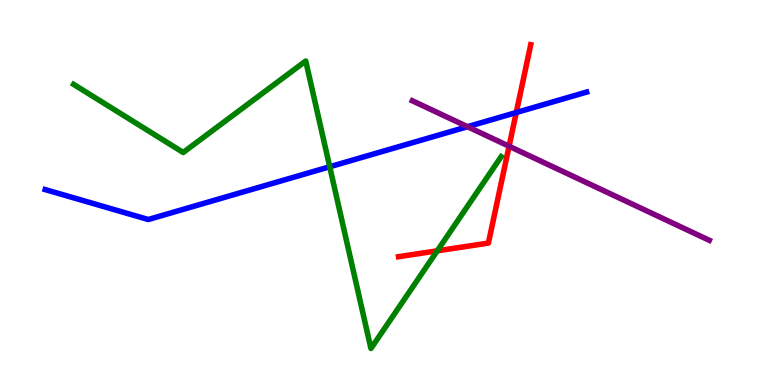[{'lines': ['blue', 'red'], 'intersections': [{'x': 6.66, 'y': 7.08}]}, {'lines': ['green', 'red'], 'intersections': [{'x': 5.64, 'y': 3.48}]}, {'lines': ['purple', 'red'], 'intersections': [{'x': 6.57, 'y': 6.2}]}, {'lines': ['blue', 'green'], 'intersections': [{'x': 4.25, 'y': 5.67}]}, {'lines': ['blue', 'purple'], 'intersections': [{'x': 6.03, 'y': 6.71}]}, {'lines': ['green', 'purple'], 'intersections': []}]